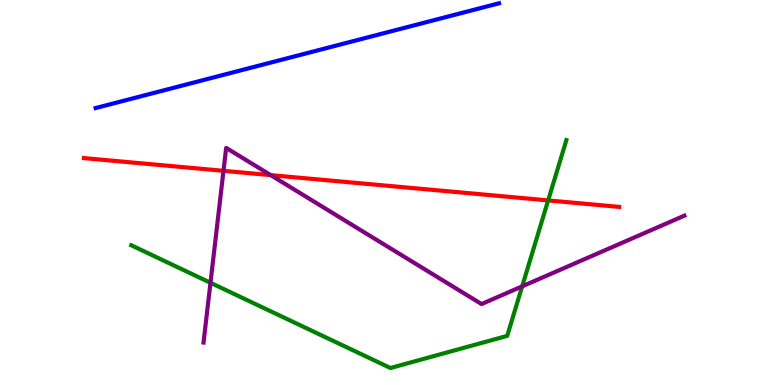[{'lines': ['blue', 'red'], 'intersections': []}, {'lines': ['green', 'red'], 'intersections': [{'x': 7.07, 'y': 4.79}]}, {'lines': ['purple', 'red'], 'intersections': [{'x': 2.88, 'y': 5.56}, {'x': 3.49, 'y': 5.45}]}, {'lines': ['blue', 'green'], 'intersections': []}, {'lines': ['blue', 'purple'], 'intersections': []}, {'lines': ['green', 'purple'], 'intersections': [{'x': 2.72, 'y': 2.66}, {'x': 6.74, 'y': 2.56}]}]